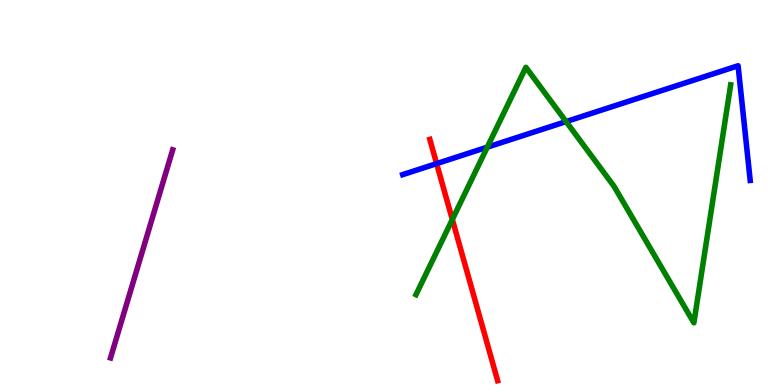[{'lines': ['blue', 'red'], 'intersections': [{'x': 5.63, 'y': 5.75}]}, {'lines': ['green', 'red'], 'intersections': [{'x': 5.84, 'y': 4.3}]}, {'lines': ['purple', 'red'], 'intersections': []}, {'lines': ['blue', 'green'], 'intersections': [{'x': 6.29, 'y': 6.18}, {'x': 7.3, 'y': 6.84}]}, {'lines': ['blue', 'purple'], 'intersections': []}, {'lines': ['green', 'purple'], 'intersections': []}]